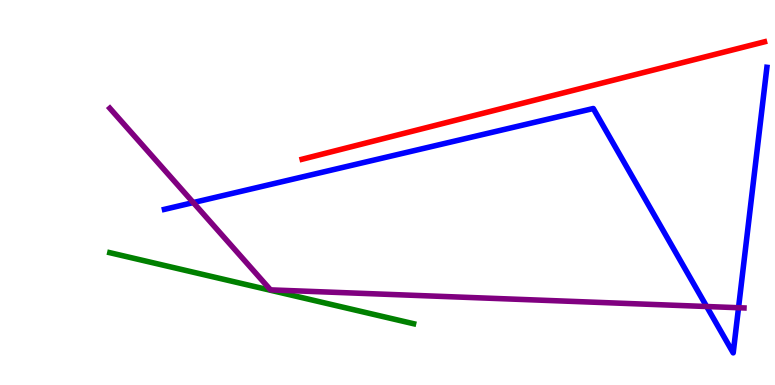[{'lines': ['blue', 'red'], 'intersections': []}, {'lines': ['green', 'red'], 'intersections': []}, {'lines': ['purple', 'red'], 'intersections': []}, {'lines': ['blue', 'green'], 'intersections': []}, {'lines': ['blue', 'purple'], 'intersections': [{'x': 2.49, 'y': 4.74}, {'x': 9.12, 'y': 2.04}, {'x': 9.53, 'y': 2.01}]}, {'lines': ['green', 'purple'], 'intersections': []}]